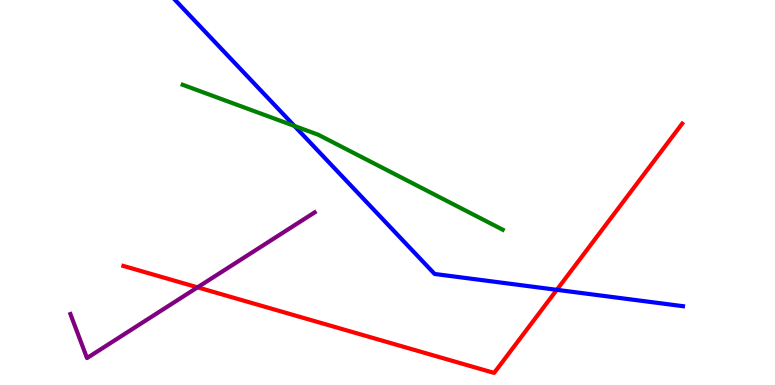[{'lines': ['blue', 'red'], 'intersections': [{'x': 7.18, 'y': 2.47}]}, {'lines': ['green', 'red'], 'intersections': []}, {'lines': ['purple', 'red'], 'intersections': [{'x': 2.55, 'y': 2.54}]}, {'lines': ['blue', 'green'], 'intersections': [{'x': 3.8, 'y': 6.73}]}, {'lines': ['blue', 'purple'], 'intersections': []}, {'lines': ['green', 'purple'], 'intersections': []}]